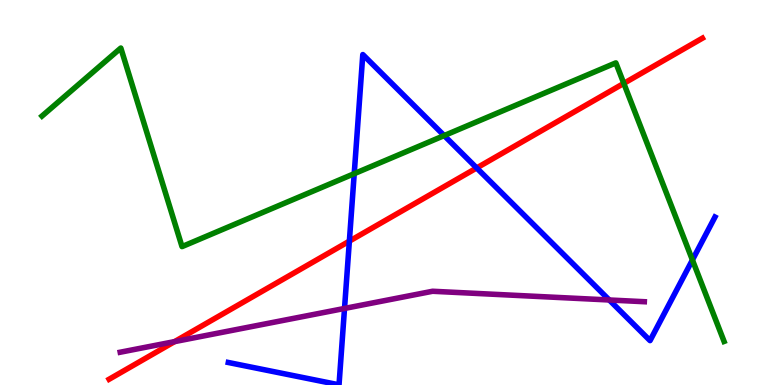[{'lines': ['blue', 'red'], 'intersections': [{'x': 4.51, 'y': 3.74}, {'x': 6.15, 'y': 5.64}]}, {'lines': ['green', 'red'], 'intersections': [{'x': 8.05, 'y': 7.83}]}, {'lines': ['purple', 'red'], 'intersections': [{'x': 2.25, 'y': 1.13}]}, {'lines': ['blue', 'green'], 'intersections': [{'x': 4.57, 'y': 5.49}, {'x': 5.73, 'y': 6.48}, {'x': 8.93, 'y': 3.25}]}, {'lines': ['blue', 'purple'], 'intersections': [{'x': 4.45, 'y': 1.99}, {'x': 7.86, 'y': 2.21}]}, {'lines': ['green', 'purple'], 'intersections': []}]